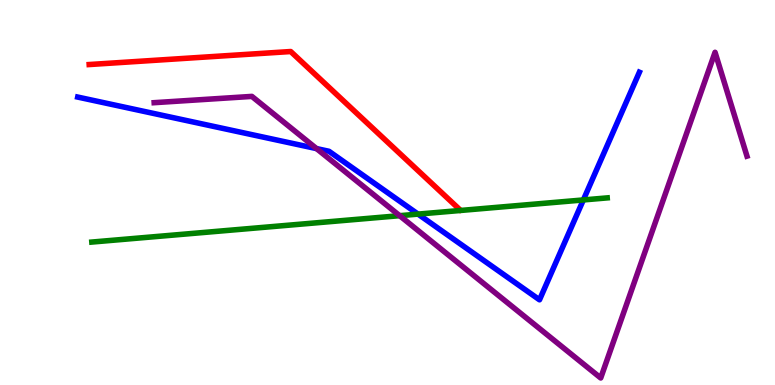[{'lines': ['blue', 'red'], 'intersections': []}, {'lines': ['green', 'red'], 'intersections': []}, {'lines': ['purple', 'red'], 'intersections': []}, {'lines': ['blue', 'green'], 'intersections': [{'x': 5.39, 'y': 4.44}, {'x': 7.53, 'y': 4.81}]}, {'lines': ['blue', 'purple'], 'intersections': [{'x': 4.08, 'y': 6.14}]}, {'lines': ['green', 'purple'], 'intersections': [{'x': 5.16, 'y': 4.4}]}]